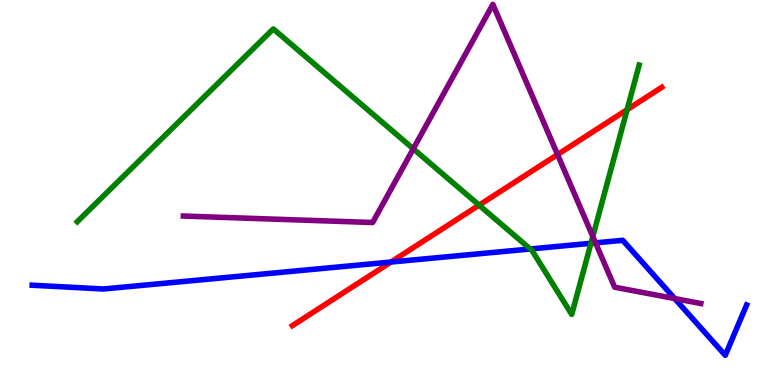[{'lines': ['blue', 'red'], 'intersections': [{'x': 5.04, 'y': 3.19}]}, {'lines': ['green', 'red'], 'intersections': [{'x': 6.18, 'y': 4.67}, {'x': 8.09, 'y': 7.15}]}, {'lines': ['purple', 'red'], 'intersections': [{'x': 7.19, 'y': 5.99}]}, {'lines': ['blue', 'green'], 'intersections': [{'x': 6.84, 'y': 3.53}, {'x': 7.63, 'y': 3.68}]}, {'lines': ['blue', 'purple'], 'intersections': [{'x': 7.68, 'y': 3.69}, {'x': 8.71, 'y': 2.25}]}, {'lines': ['green', 'purple'], 'intersections': [{'x': 5.33, 'y': 6.14}, {'x': 7.65, 'y': 3.86}]}]